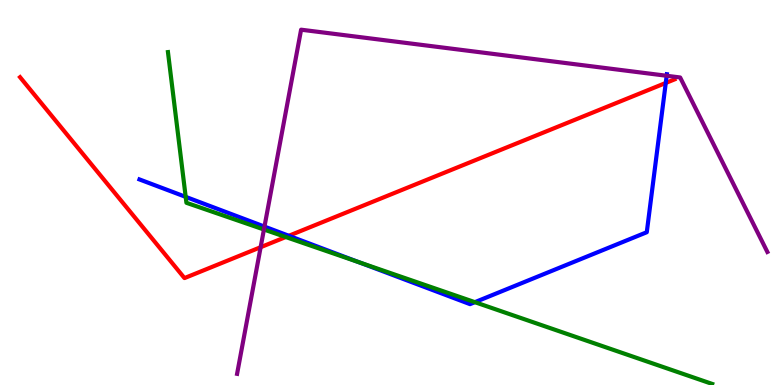[{'lines': ['blue', 'red'], 'intersections': [{'x': 3.73, 'y': 3.88}, {'x': 8.59, 'y': 7.85}]}, {'lines': ['green', 'red'], 'intersections': [{'x': 3.69, 'y': 3.84}]}, {'lines': ['purple', 'red'], 'intersections': [{'x': 3.36, 'y': 3.58}]}, {'lines': ['blue', 'green'], 'intersections': [{'x': 2.4, 'y': 4.89}, {'x': 4.63, 'y': 3.19}, {'x': 6.13, 'y': 2.15}]}, {'lines': ['blue', 'purple'], 'intersections': [{'x': 3.41, 'y': 4.11}, {'x': 8.6, 'y': 8.03}]}, {'lines': ['green', 'purple'], 'intersections': [{'x': 3.41, 'y': 4.04}]}]